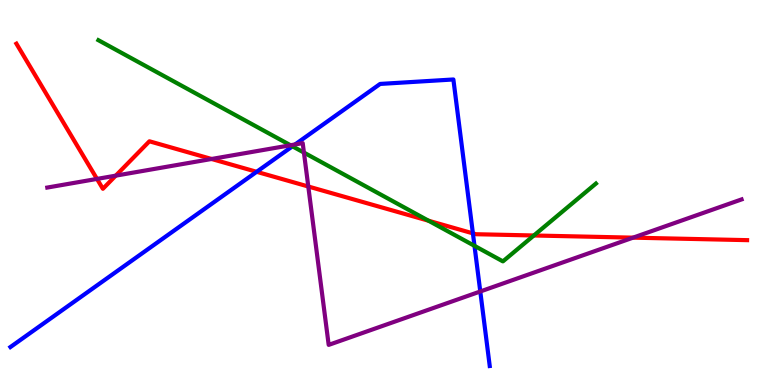[{'lines': ['blue', 'red'], 'intersections': [{'x': 3.31, 'y': 5.54}, {'x': 6.1, 'y': 3.94}]}, {'lines': ['green', 'red'], 'intersections': [{'x': 5.53, 'y': 4.27}, {'x': 6.89, 'y': 3.88}]}, {'lines': ['purple', 'red'], 'intersections': [{'x': 1.25, 'y': 5.35}, {'x': 1.49, 'y': 5.44}, {'x': 2.73, 'y': 5.87}, {'x': 3.98, 'y': 5.16}, {'x': 8.17, 'y': 3.83}]}, {'lines': ['blue', 'green'], 'intersections': [{'x': 3.77, 'y': 6.2}, {'x': 6.12, 'y': 3.61}]}, {'lines': ['blue', 'purple'], 'intersections': [{'x': 3.81, 'y': 6.25}, {'x': 6.2, 'y': 2.43}]}, {'lines': ['green', 'purple'], 'intersections': [{'x': 3.75, 'y': 6.23}, {'x': 3.92, 'y': 6.04}]}]